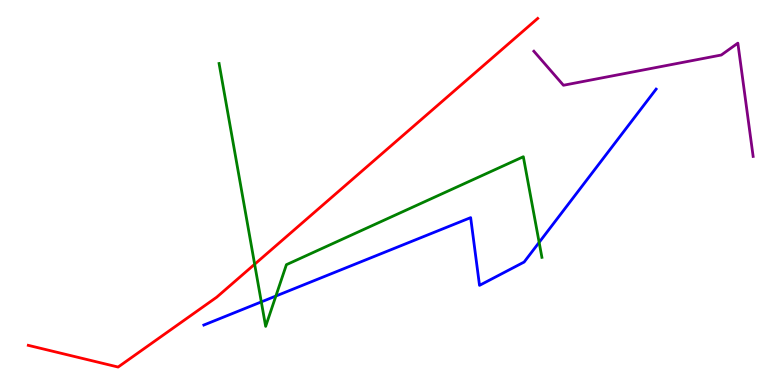[{'lines': ['blue', 'red'], 'intersections': []}, {'lines': ['green', 'red'], 'intersections': [{'x': 3.29, 'y': 3.14}]}, {'lines': ['purple', 'red'], 'intersections': []}, {'lines': ['blue', 'green'], 'intersections': [{'x': 3.37, 'y': 2.16}, {'x': 3.56, 'y': 2.31}, {'x': 6.96, 'y': 3.7}]}, {'lines': ['blue', 'purple'], 'intersections': []}, {'lines': ['green', 'purple'], 'intersections': []}]